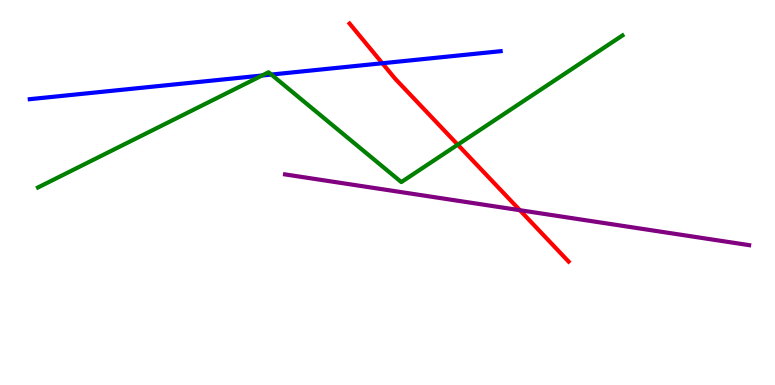[{'lines': ['blue', 'red'], 'intersections': [{'x': 4.93, 'y': 8.36}]}, {'lines': ['green', 'red'], 'intersections': [{'x': 5.91, 'y': 6.24}]}, {'lines': ['purple', 'red'], 'intersections': [{'x': 6.71, 'y': 4.54}]}, {'lines': ['blue', 'green'], 'intersections': [{'x': 3.38, 'y': 8.04}, {'x': 3.5, 'y': 8.06}]}, {'lines': ['blue', 'purple'], 'intersections': []}, {'lines': ['green', 'purple'], 'intersections': []}]